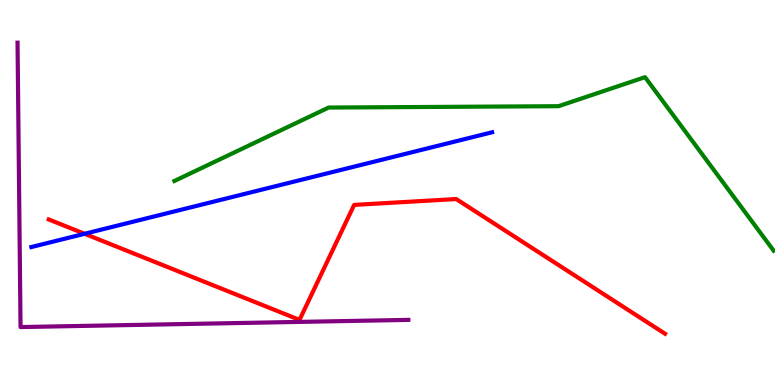[{'lines': ['blue', 'red'], 'intersections': [{'x': 1.09, 'y': 3.93}]}, {'lines': ['green', 'red'], 'intersections': []}, {'lines': ['purple', 'red'], 'intersections': []}, {'lines': ['blue', 'green'], 'intersections': []}, {'lines': ['blue', 'purple'], 'intersections': []}, {'lines': ['green', 'purple'], 'intersections': []}]